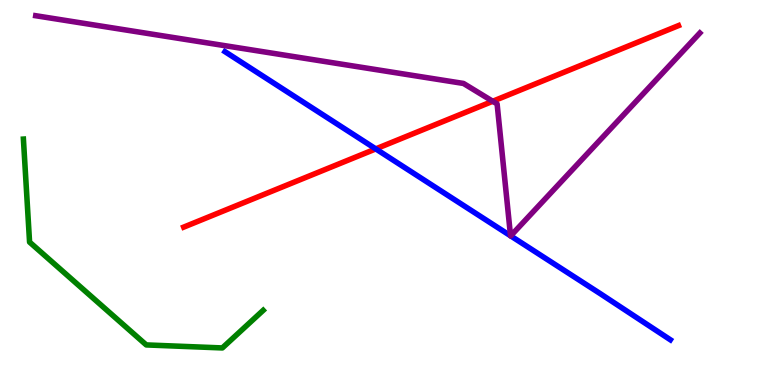[{'lines': ['blue', 'red'], 'intersections': [{'x': 4.85, 'y': 6.13}]}, {'lines': ['green', 'red'], 'intersections': []}, {'lines': ['purple', 'red'], 'intersections': [{'x': 6.36, 'y': 7.37}]}, {'lines': ['blue', 'green'], 'intersections': []}, {'lines': ['blue', 'purple'], 'intersections': [{'x': 6.59, 'y': 3.88}, {'x': 6.59, 'y': 3.87}]}, {'lines': ['green', 'purple'], 'intersections': []}]